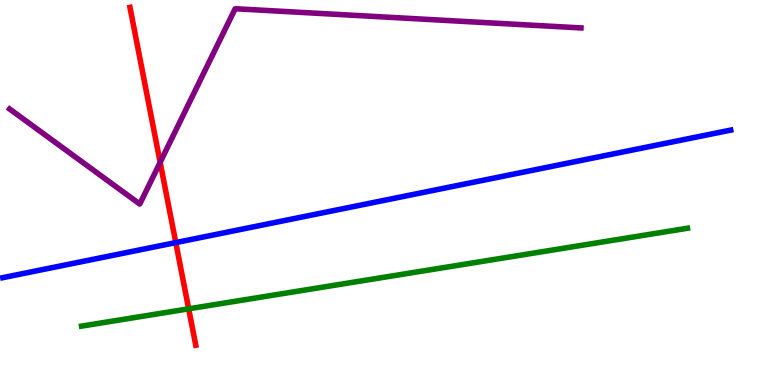[{'lines': ['blue', 'red'], 'intersections': [{'x': 2.27, 'y': 3.7}]}, {'lines': ['green', 'red'], 'intersections': [{'x': 2.43, 'y': 1.98}]}, {'lines': ['purple', 'red'], 'intersections': [{'x': 2.07, 'y': 5.78}]}, {'lines': ['blue', 'green'], 'intersections': []}, {'lines': ['blue', 'purple'], 'intersections': []}, {'lines': ['green', 'purple'], 'intersections': []}]